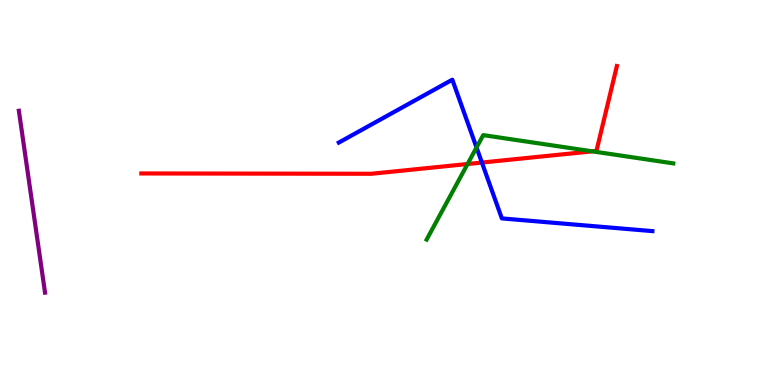[{'lines': ['blue', 'red'], 'intersections': [{'x': 6.22, 'y': 5.78}]}, {'lines': ['green', 'red'], 'intersections': [{'x': 6.03, 'y': 5.74}, {'x': 7.64, 'y': 6.07}]}, {'lines': ['purple', 'red'], 'intersections': []}, {'lines': ['blue', 'green'], 'intersections': [{'x': 6.15, 'y': 6.17}]}, {'lines': ['blue', 'purple'], 'intersections': []}, {'lines': ['green', 'purple'], 'intersections': []}]